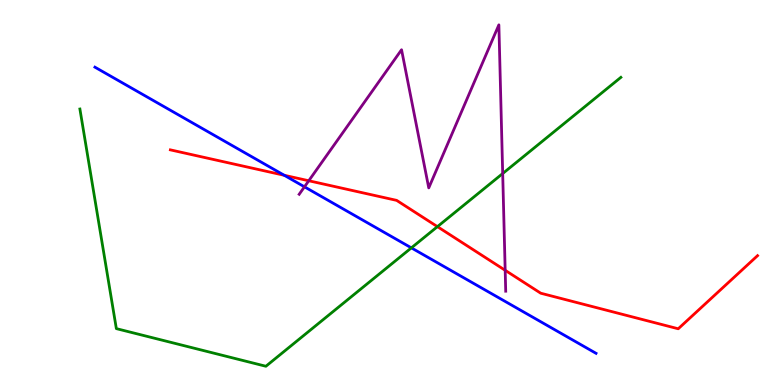[{'lines': ['blue', 'red'], 'intersections': [{'x': 3.67, 'y': 5.45}]}, {'lines': ['green', 'red'], 'intersections': [{'x': 5.64, 'y': 4.11}]}, {'lines': ['purple', 'red'], 'intersections': [{'x': 3.98, 'y': 5.31}, {'x': 6.52, 'y': 2.98}]}, {'lines': ['blue', 'green'], 'intersections': [{'x': 5.31, 'y': 3.56}]}, {'lines': ['blue', 'purple'], 'intersections': [{'x': 3.93, 'y': 5.15}]}, {'lines': ['green', 'purple'], 'intersections': [{'x': 6.49, 'y': 5.49}]}]